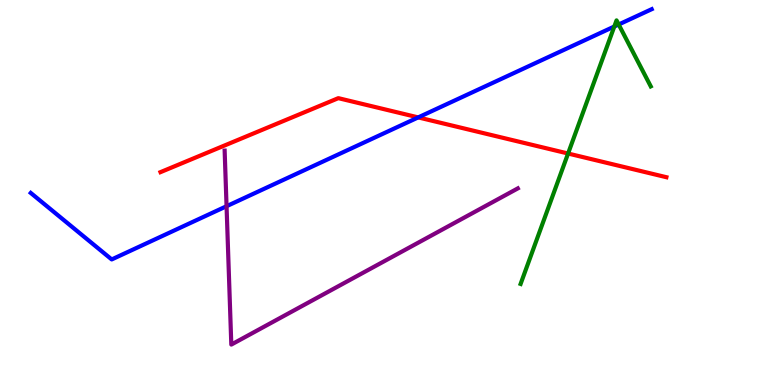[{'lines': ['blue', 'red'], 'intersections': [{'x': 5.4, 'y': 6.95}]}, {'lines': ['green', 'red'], 'intersections': [{'x': 7.33, 'y': 6.01}]}, {'lines': ['purple', 'red'], 'intersections': []}, {'lines': ['blue', 'green'], 'intersections': [{'x': 7.93, 'y': 9.31}, {'x': 7.98, 'y': 9.36}]}, {'lines': ['blue', 'purple'], 'intersections': [{'x': 2.92, 'y': 4.64}]}, {'lines': ['green', 'purple'], 'intersections': []}]